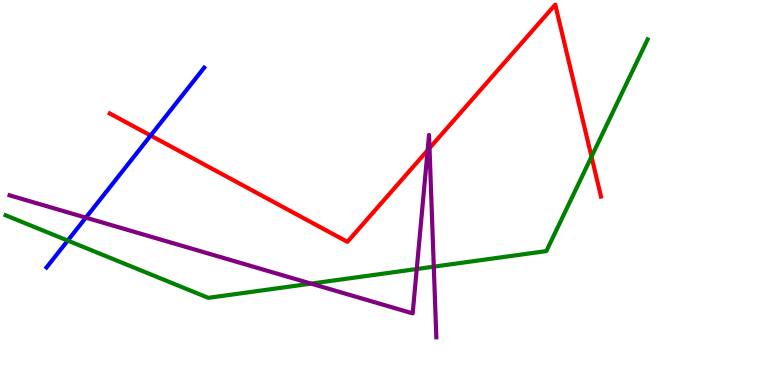[{'lines': ['blue', 'red'], 'intersections': [{'x': 1.94, 'y': 6.48}]}, {'lines': ['green', 'red'], 'intersections': [{'x': 7.63, 'y': 5.93}]}, {'lines': ['purple', 'red'], 'intersections': [{'x': 5.52, 'y': 6.1}, {'x': 5.54, 'y': 6.15}]}, {'lines': ['blue', 'green'], 'intersections': [{'x': 0.874, 'y': 3.75}]}, {'lines': ['blue', 'purple'], 'intersections': [{'x': 1.11, 'y': 4.35}]}, {'lines': ['green', 'purple'], 'intersections': [{'x': 4.01, 'y': 2.63}, {'x': 5.38, 'y': 3.01}, {'x': 5.6, 'y': 3.07}]}]